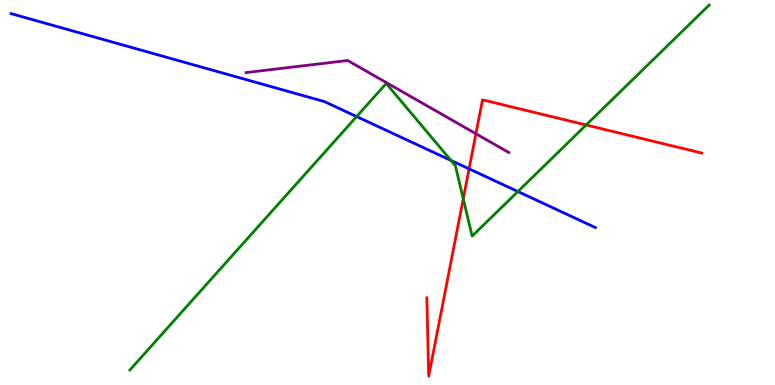[{'lines': ['blue', 'red'], 'intersections': [{'x': 6.05, 'y': 5.61}]}, {'lines': ['green', 'red'], 'intersections': [{'x': 5.98, 'y': 4.84}, {'x': 7.56, 'y': 6.75}]}, {'lines': ['purple', 'red'], 'intersections': [{'x': 6.14, 'y': 6.53}]}, {'lines': ['blue', 'green'], 'intersections': [{'x': 4.6, 'y': 6.97}, {'x': 5.82, 'y': 5.83}, {'x': 6.68, 'y': 5.03}]}, {'lines': ['blue', 'purple'], 'intersections': []}, {'lines': ['green', 'purple'], 'intersections': []}]